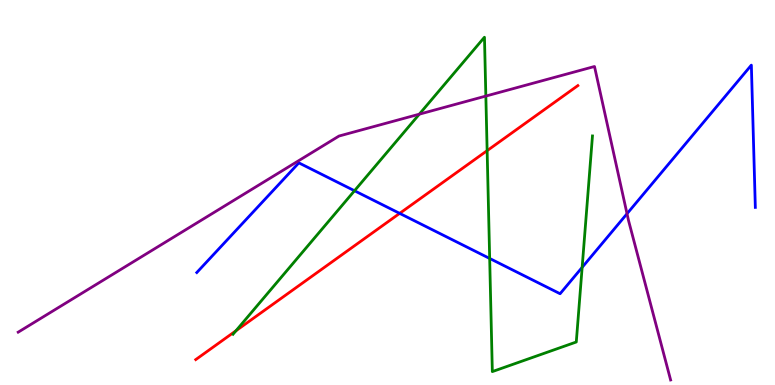[{'lines': ['blue', 'red'], 'intersections': [{'x': 5.16, 'y': 4.46}]}, {'lines': ['green', 'red'], 'intersections': [{'x': 3.04, 'y': 1.41}, {'x': 6.29, 'y': 6.09}]}, {'lines': ['purple', 'red'], 'intersections': []}, {'lines': ['blue', 'green'], 'intersections': [{'x': 4.57, 'y': 5.05}, {'x': 6.32, 'y': 3.29}, {'x': 7.51, 'y': 3.06}]}, {'lines': ['blue', 'purple'], 'intersections': [{'x': 8.09, 'y': 4.45}]}, {'lines': ['green', 'purple'], 'intersections': [{'x': 5.41, 'y': 7.03}, {'x': 6.27, 'y': 7.5}]}]